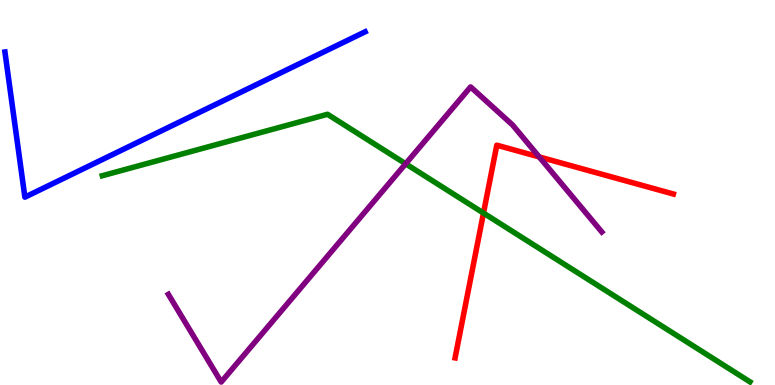[{'lines': ['blue', 'red'], 'intersections': []}, {'lines': ['green', 'red'], 'intersections': [{'x': 6.24, 'y': 4.47}]}, {'lines': ['purple', 'red'], 'intersections': [{'x': 6.96, 'y': 5.92}]}, {'lines': ['blue', 'green'], 'intersections': []}, {'lines': ['blue', 'purple'], 'intersections': []}, {'lines': ['green', 'purple'], 'intersections': [{'x': 5.23, 'y': 5.75}]}]